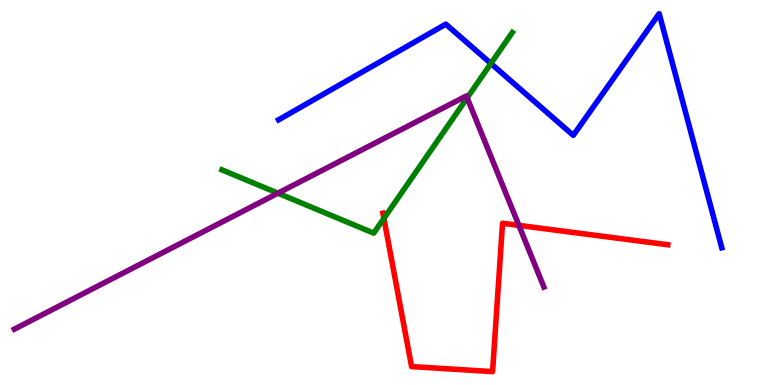[{'lines': ['blue', 'red'], 'intersections': []}, {'lines': ['green', 'red'], 'intersections': [{'x': 4.95, 'y': 4.33}]}, {'lines': ['purple', 'red'], 'intersections': [{'x': 6.7, 'y': 4.15}]}, {'lines': ['blue', 'green'], 'intersections': [{'x': 6.33, 'y': 8.35}]}, {'lines': ['blue', 'purple'], 'intersections': []}, {'lines': ['green', 'purple'], 'intersections': [{'x': 3.59, 'y': 4.98}, {'x': 6.03, 'y': 7.46}]}]